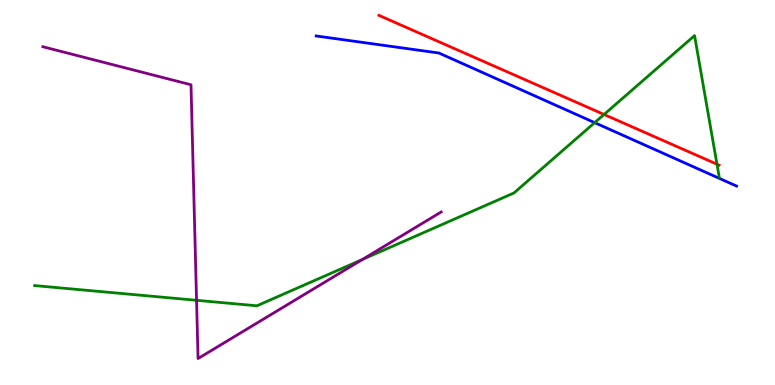[{'lines': ['blue', 'red'], 'intersections': []}, {'lines': ['green', 'red'], 'intersections': [{'x': 7.79, 'y': 7.03}, {'x': 9.25, 'y': 5.73}]}, {'lines': ['purple', 'red'], 'intersections': []}, {'lines': ['blue', 'green'], 'intersections': [{'x': 7.67, 'y': 6.81}]}, {'lines': ['blue', 'purple'], 'intersections': []}, {'lines': ['green', 'purple'], 'intersections': [{'x': 2.54, 'y': 2.2}, {'x': 4.67, 'y': 3.26}]}]